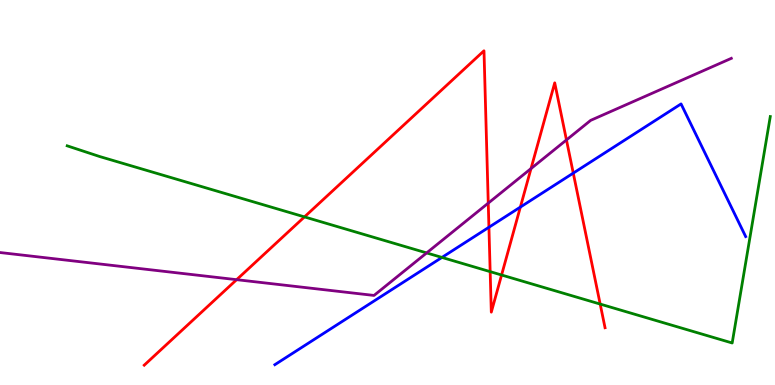[{'lines': ['blue', 'red'], 'intersections': [{'x': 6.31, 'y': 4.1}, {'x': 6.71, 'y': 4.62}, {'x': 7.4, 'y': 5.5}]}, {'lines': ['green', 'red'], 'intersections': [{'x': 3.93, 'y': 4.37}, {'x': 6.32, 'y': 2.94}, {'x': 6.47, 'y': 2.86}, {'x': 7.74, 'y': 2.1}]}, {'lines': ['purple', 'red'], 'intersections': [{'x': 3.05, 'y': 2.74}, {'x': 6.3, 'y': 4.72}, {'x': 6.85, 'y': 5.62}, {'x': 7.31, 'y': 6.37}]}, {'lines': ['blue', 'green'], 'intersections': [{'x': 5.7, 'y': 3.31}]}, {'lines': ['blue', 'purple'], 'intersections': []}, {'lines': ['green', 'purple'], 'intersections': [{'x': 5.51, 'y': 3.43}]}]